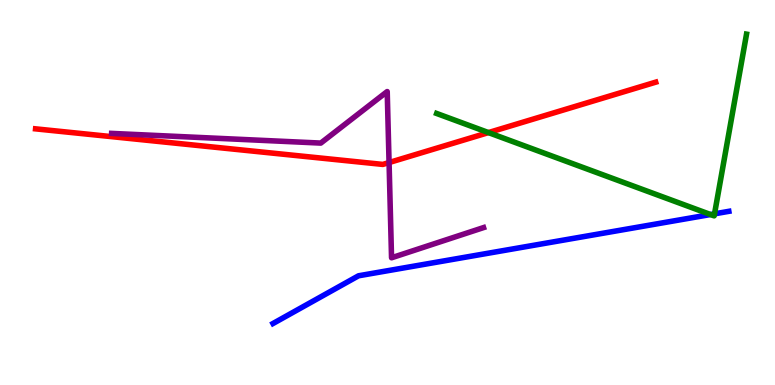[{'lines': ['blue', 'red'], 'intersections': []}, {'lines': ['green', 'red'], 'intersections': [{'x': 6.3, 'y': 6.56}]}, {'lines': ['purple', 'red'], 'intersections': [{'x': 5.02, 'y': 5.78}]}, {'lines': ['blue', 'green'], 'intersections': [{'x': 9.17, 'y': 4.43}, {'x': 9.22, 'y': 4.45}]}, {'lines': ['blue', 'purple'], 'intersections': []}, {'lines': ['green', 'purple'], 'intersections': []}]